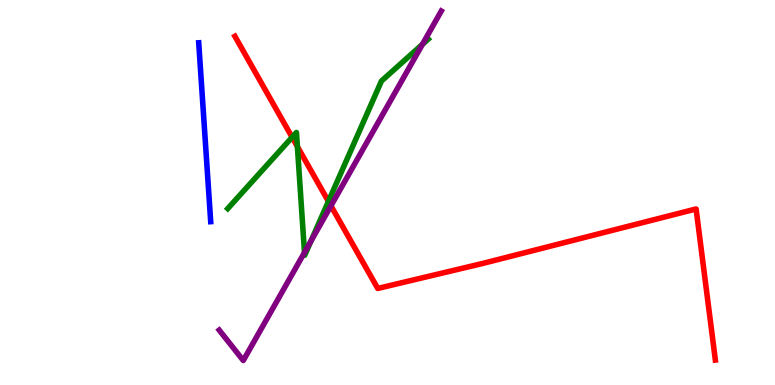[{'lines': ['blue', 'red'], 'intersections': []}, {'lines': ['green', 'red'], 'intersections': [{'x': 3.77, 'y': 6.43}, {'x': 3.84, 'y': 6.19}, {'x': 4.24, 'y': 4.77}]}, {'lines': ['purple', 'red'], 'intersections': [{'x': 4.27, 'y': 4.65}]}, {'lines': ['blue', 'green'], 'intersections': []}, {'lines': ['blue', 'purple'], 'intersections': []}, {'lines': ['green', 'purple'], 'intersections': [{'x': 3.93, 'y': 3.44}, {'x': 4.01, 'y': 3.74}, {'x': 5.45, 'y': 8.85}]}]